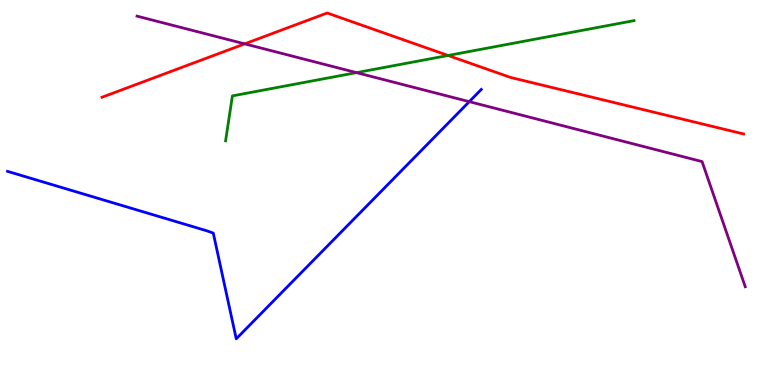[{'lines': ['blue', 'red'], 'intersections': []}, {'lines': ['green', 'red'], 'intersections': [{'x': 5.78, 'y': 8.56}]}, {'lines': ['purple', 'red'], 'intersections': [{'x': 3.16, 'y': 8.86}]}, {'lines': ['blue', 'green'], 'intersections': []}, {'lines': ['blue', 'purple'], 'intersections': [{'x': 6.06, 'y': 7.36}]}, {'lines': ['green', 'purple'], 'intersections': [{'x': 4.6, 'y': 8.11}]}]